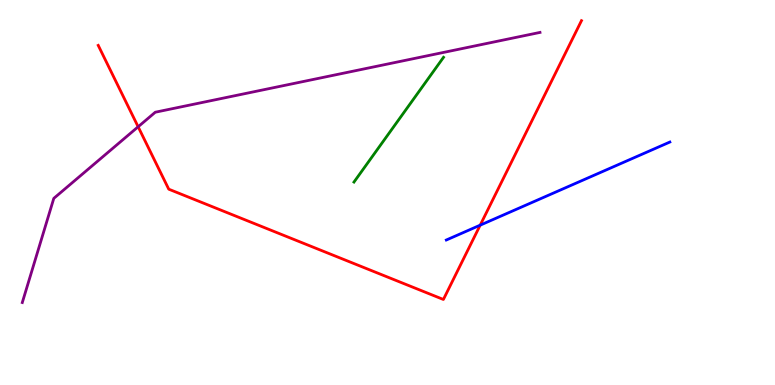[{'lines': ['blue', 'red'], 'intersections': [{'x': 6.2, 'y': 4.15}]}, {'lines': ['green', 'red'], 'intersections': []}, {'lines': ['purple', 'red'], 'intersections': [{'x': 1.78, 'y': 6.71}]}, {'lines': ['blue', 'green'], 'intersections': []}, {'lines': ['blue', 'purple'], 'intersections': []}, {'lines': ['green', 'purple'], 'intersections': []}]